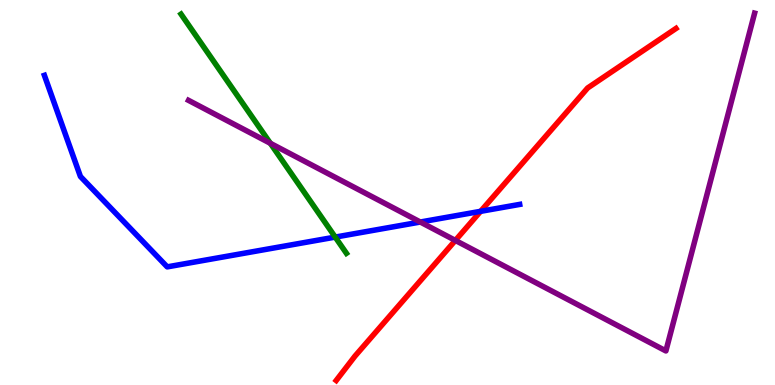[{'lines': ['blue', 'red'], 'intersections': [{'x': 6.2, 'y': 4.51}]}, {'lines': ['green', 'red'], 'intersections': []}, {'lines': ['purple', 'red'], 'intersections': [{'x': 5.88, 'y': 3.76}]}, {'lines': ['blue', 'green'], 'intersections': [{'x': 4.33, 'y': 3.84}]}, {'lines': ['blue', 'purple'], 'intersections': [{'x': 5.42, 'y': 4.23}]}, {'lines': ['green', 'purple'], 'intersections': [{'x': 3.49, 'y': 6.28}]}]